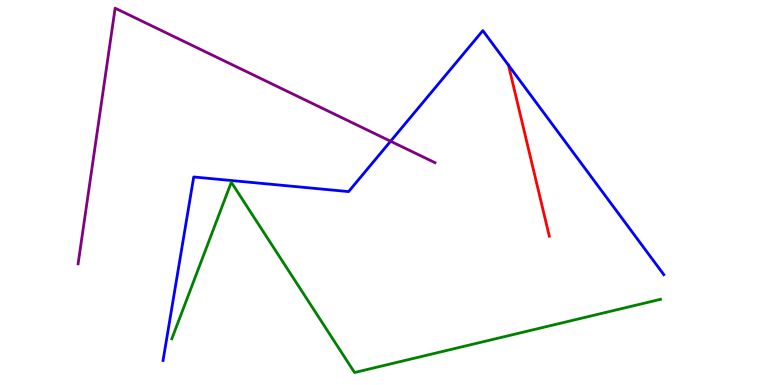[{'lines': ['blue', 'red'], 'intersections': [{'x': 6.56, 'y': 8.31}]}, {'lines': ['green', 'red'], 'intersections': []}, {'lines': ['purple', 'red'], 'intersections': []}, {'lines': ['blue', 'green'], 'intersections': []}, {'lines': ['blue', 'purple'], 'intersections': [{'x': 5.04, 'y': 6.33}]}, {'lines': ['green', 'purple'], 'intersections': []}]